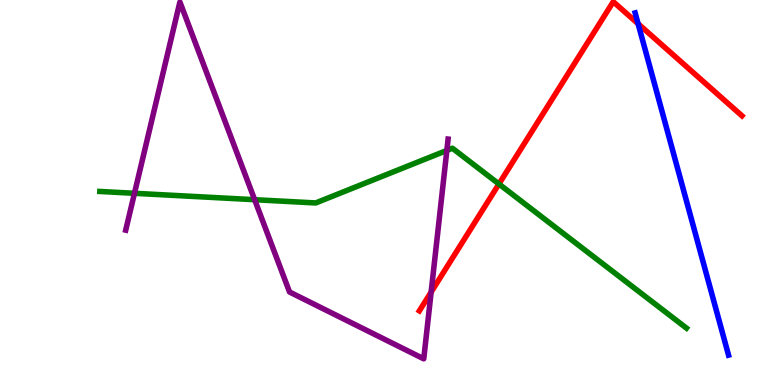[{'lines': ['blue', 'red'], 'intersections': [{'x': 8.23, 'y': 9.38}]}, {'lines': ['green', 'red'], 'intersections': [{'x': 6.44, 'y': 5.22}]}, {'lines': ['purple', 'red'], 'intersections': [{'x': 5.56, 'y': 2.41}]}, {'lines': ['blue', 'green'], 'intersections': []}, {'lines': ['blue', 'purple'], 'intersections': []}, {'lines': ['green', 'purple'], 'intersections': [{'x': 1.74, 'y': 4.98}, {'x': 3.29, 'y': 4.81}, {'x': 5.77, 'y': 6.09}]}]